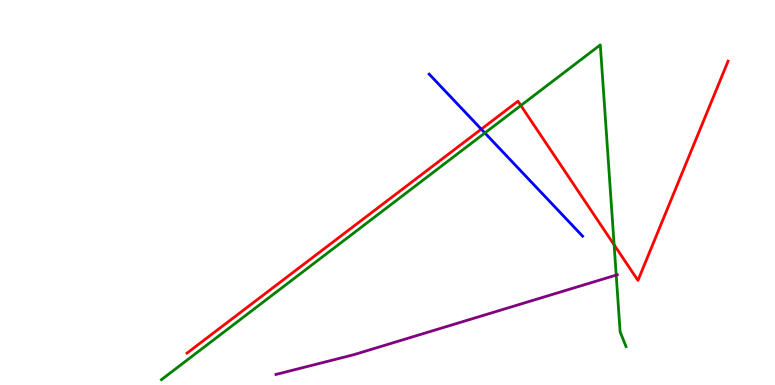[{'lines': ['blue', 'red'], 'intersections': [{'x': 6.21, 'y': 6.65}]}, {'lines': ['green', 'red'], 'intersections': [{'x': 6.72, 'y': 7.26}, {'x': 7.92, 'y': 3.64}]}, {'lines': ['purple', 'red'], 'intersections': []}, {'lines': ['blue', 'green'], 'intersections': [{'x': 6.26, 'y': 6.55}]}, {'lines': ['blue', 'purple'], 'intersections': []}, {'lines': ['green', 'purple'], 'intersections': [{'x': 7.95, 'y': 2.85}]}]